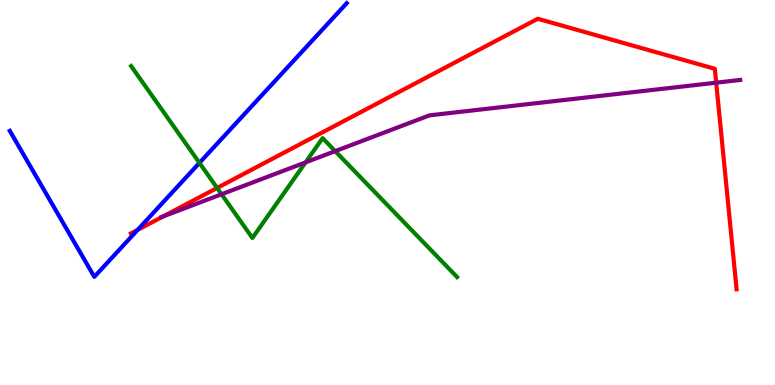[{'lines': ['blue', 'red'], 'intersections': [{'x': 1.78, 'y': 4.03}]}, {'lines': ['green', 'red'], 'intersections': [{'x': 2.8, 'y': 5.12}]}, {'lines': ['purple', 'red'], 'intersections': [{'x': 2.1, 'y': 4.38}, {'x': 9.24, 'y': 7.85}]}, {'lines': ['blue', 'green'], 'intersections': [{'x': 2.57, 'y': 5.77}]}, {'lines': ['blue', 'purple'], 'intersections': []}, {'lines': ['green', 'purple'], 'intersections': [{'x': 2.86, 'y': 4.95}, {'x': 3.94, 'y': 5.78}, {'x': 4.33, 'y': 6.07}]}]